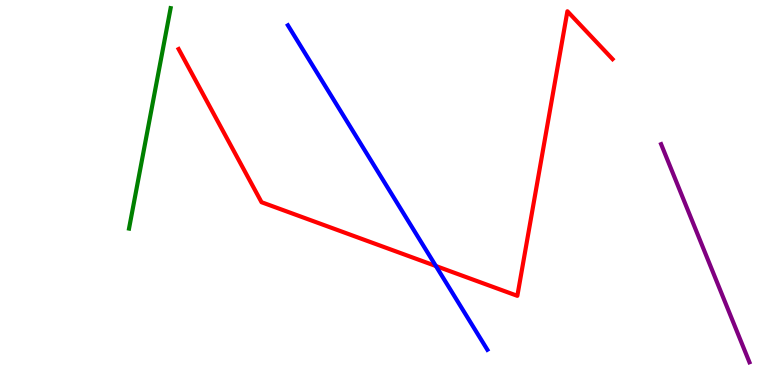[{'lines': ['blue', 'red'], 'intersections': [{'x': 5.62, 'y': 3.09}]}, {'lines': ['green', 'red'], 'intersections': []}, {'lines': ['purple', 'red'], 'intersections': []}, {'lines': ['blue', 'green'], 'intersections': []}, {'lines': ['blue', 'purple'], 'intersections': []}, {'lines': ['green', 'purple'], 'intersections': []}]